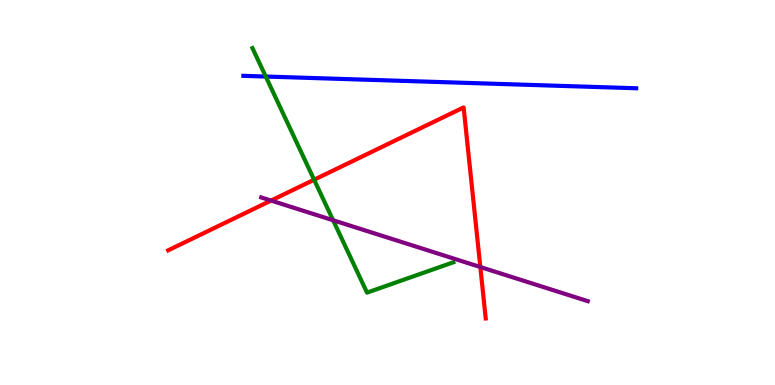[{'lines': ['blue', 'red'], 'intersections': []}, {'lines': ['green', 'red'], 'intersections': [{'x': 4.05, 'y': 5.33}]}, {'lines': ['purple', 'red'], 'intersections': [{'x': 3.5, 'y': 4.79}, {'x': 6.2, 'y': 3.06}]}, {'lines': ['blue', 'green'], 'intersections': [{'x': 3.43, 'y': 8.01}]}, {'lines': ['blue', 'purple'], 'intersections': []}, {'lines': ['green', 'purple'], 'intersections': [{'x': 4.3, 'y': 4.28}]}]